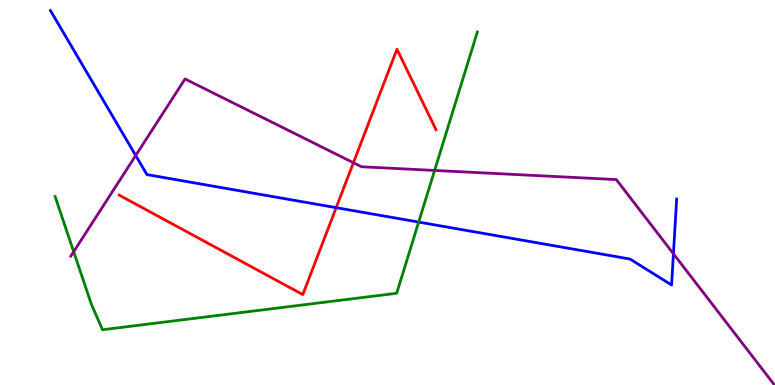[{'lines': ['blue', 'red'], 'intersections': [{'x': 4.34, 'y': 4.61}]}, {'lines': ['green', 'red'], 'intersections': []}, {'lines': ['purple', 'red'], 'intersections': [{'x': 4.56, 'y': 5.77}]}, {'lines': ['blue', 'green'], 'intersections': [{'x': 5.4, 'y': 4.23}]}, {'lines': ['blue', 'purple'], 'intersections': [{'x': 1.75, 'y': 5.96}, {'x': 8.69, 'y': 3.41}]}, {'lines': ['green', 'purple'], 'intersections': [{'x': 0.951, 'y': 3.46}, {'x': 5.61, 'y': 5.57}]}]